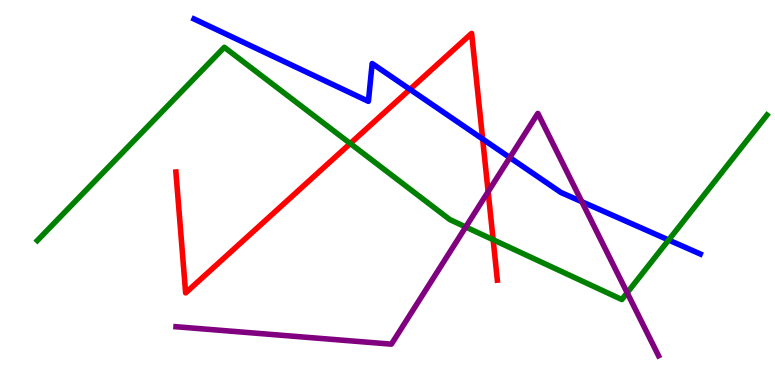[{'lines': ['blue', 'red'], 'intersections': [{'x': 5.29, 'y': 7.68}, {'x': 6.23, 'y': 6.39}]}, {'lines': ['green', 'red'], 'intersections': [{'x': 4.52, 'y': 6.27}, {'x': 6.36, 'y': 3.77}]}, {'lines': ['purple', 'red'], 'intersections': [{'x': 6.3, 'y': 5.02}]}, {'lines': ['blue', 'green'], 'intersections': [{'x': 8.63, 'y': 3.77}]}, {'lines': ['blue', 'purple'], 'intersections': [{'x': 6.58, 'y': 5.91}, {'x': 7.51, 'y': 4.76}]}, {'lines': ['green', 'purple'], 'intersections': [{'x': 6.01, 'y': 4.1}, {'x': 8.09, 'y': 2.4}]}]